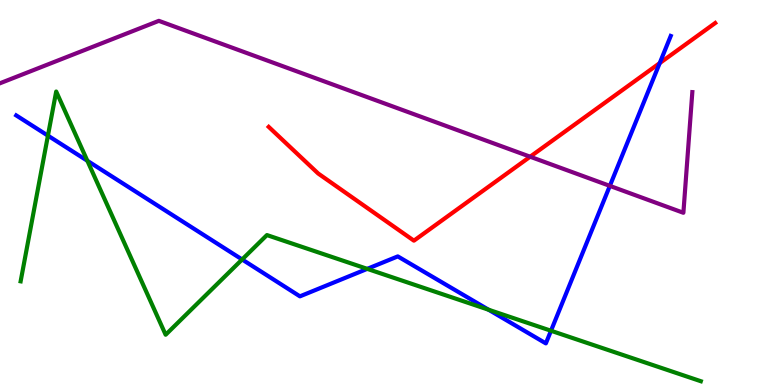[{'lines': ['blue', 'red'], 'intersections': [{'x': 8.51, 'y': 8.36}]}, {'lines': ['green', 'red'], 'intersections': []}, {'lines': ['purple', 'red'], 'intersections': [{'x': 6.84, 'y': 5.93}]}, {'lines': ['blue', 'green'], 'intersections': [{'x': 0.618, 'y': 6.48}, {'x': 1.13, 'y': 5.82}, {'x': 3.12, 'y': 3.26}, {'x': 4.74, 'y': 3.02}, {'x': 6.3, 'y': 1.96}, {'x': 7.11, 'y': 1.41}]}, {'lines': ['blue', 'purple'], 'intersections': [{'x': 7.87, 'y': 5.17}]}, {'lines': ['green', 'purple'], 'intersections': []}]